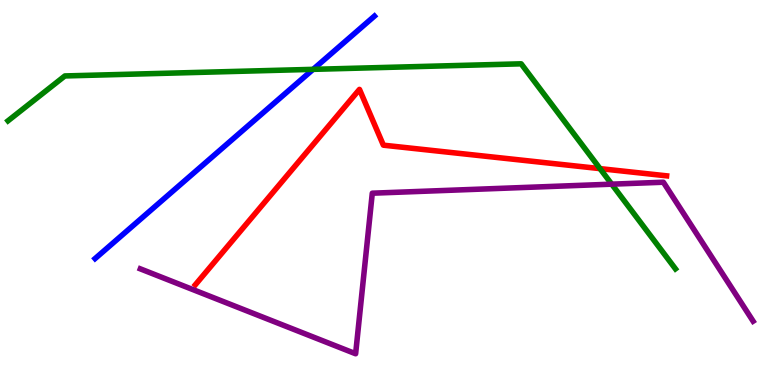[{'lines': ['blue', 'red'], 'intersections': []}, {'lines': ['green', 'red'], 'intersections': [{'x': 7.74, 'y': 5.62}]}, {'lines': ['purple', 'red'], 'intersections': []}, {'lines': ['blue', 'green'], 'intersections': [{'x': 4.04, 'y': 8.2}]}, {'lines': ['blue', 'purple'], 'intersections': []}, {'lines': ['green', 'purple'], 'intersections': [{'x': 7.89, 'y': 5.22}]}]